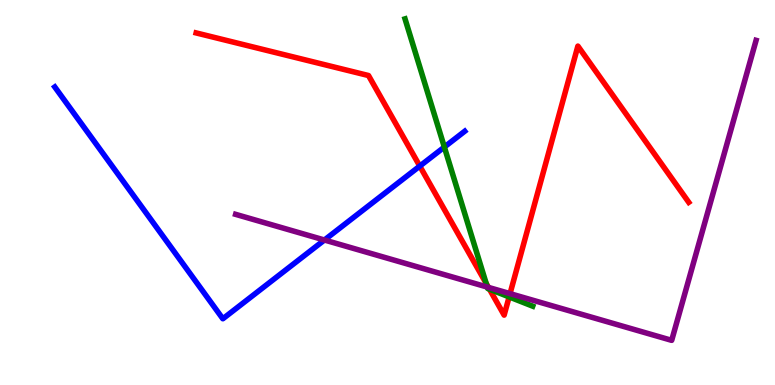[{'lines': ['blue', 'red'], 'intersections': [{'x': 5.42, 'y': 5.69}]}, {'lines': ['green', 'red'], 'intersections': [{'x': 6.27, 'y': 2.64}, {'x': 6.32, 'y': 2.49}, {'x': 6.57, 'y': 2.29}]}, {'lines': ['purple', 'red'], 'intersections': [{'x': 6.3, 'y': 2.53}, {'x': 6.58, 'y': 2.37}]}, {'lines': ['blue', 'green'], 'intersections': [{'x': 5.73, 'y': 6.18}]}, {'lines': ['blue', 'purple'], 'intersections': [{'x': 4.19, 'y': 3.77}]}, {'lines': ['green', 'purple'], 'intersections': [{'x': 6.29, 'y': 2.54}]}]